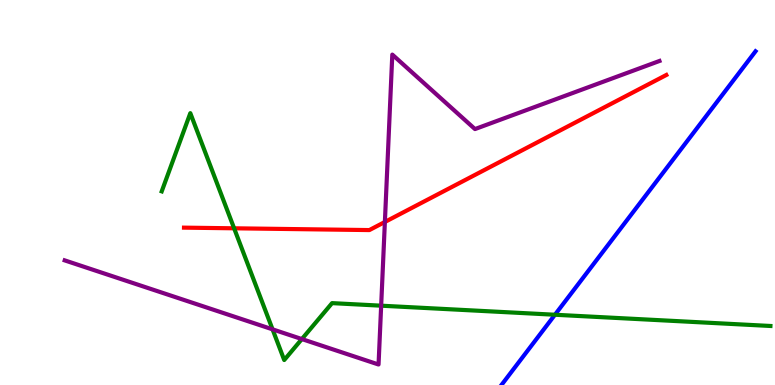[{'lines': ['blue', 'red'], 'intersections': []}, {'lines': ['green', 'red'], 'intersections': [{'x': 3.02, 'y': 4.07}]}, {'lines': ['purple', 'red'], 'intersections': [{'x': 4.97, 'y': 4.23}]}, {'lines': ['blue', 'green'], 'intersections': [{'x': 7.16, 'y': 1.82}]}, {'lines': ['blue', 'purple'], 'intersections': []}, {'lines': ['green', 'purple'], 'intersections': [{'x': 3.52, 'y': 1.45}, {'x': 3.89, 'y': 1.19}, {'x': 4.92, 'y': 2.06}]}]